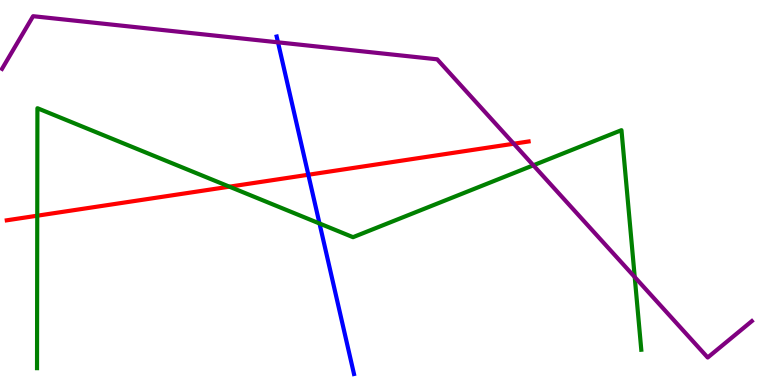[{'lines': ['blue', 'red'], 'intersections': [{'x': 3.98, 'y': 5.46}]}, {'lines': ['green', 'red'], 'intersections': [{'x': 0.481, 'y': 4.4}, {'x': 2.96, 'y': 5.15}]}, {'lines': ['purple', 'red'], 'intersections': [{'x': 6.63, 'y': 6.27}]}, {'lines': ['blue', 'green'], 'intersections': [{'x': 4.12, 'y': 4.2}]}, {'lines': ['blue', 'purple'], 'intersections': [{'x': 3.59, 'y': 8.9}]}, {'lines': ['green', 'purple'], 'intersections': [{'x': 6.88, 'y': 5.71}, {'x': 8.19, 'y': 2.8}]}]